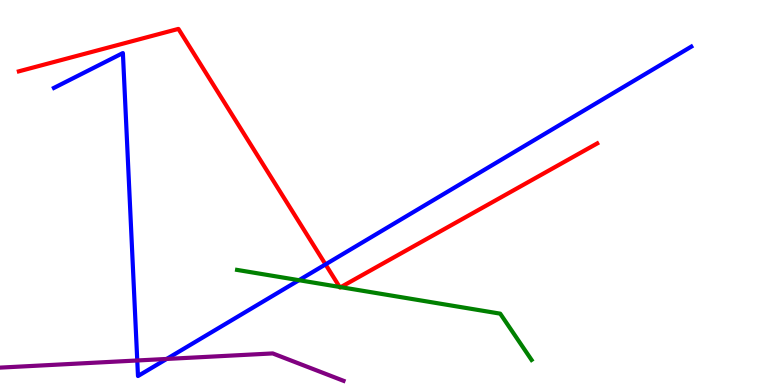[{'lines': ['blue', 'red'], 'intersections': [{'x': 4.2, 'y': 3.13}]}, {'lines': ['green', 'red'], 'intersections': [{'x': 4.38, 'y': 2.55}, {'x': 4.4, 'y': 2.54}]}, {'lines': ['purple', 'red'], 'intersections': []}, {'lines': ['blue', 'green'], 'intersections': [{'x': 3.86, 'y': 2.72}]}, {'lines': ['blue', 'purple'], 'intersections': [{'x': 1.77, 'y': 0.637}, {'x': 2.15, 'y': 0.677}]}, {'lines': ['green', 'purple'], 'intersections': []}]